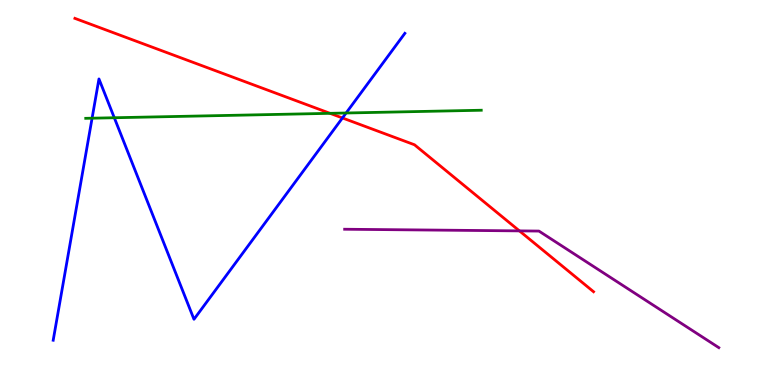[{'lines': ['blue', 'red'], 'intersections': [{'x': 4.42, 'y': 6.94}]}, {'lines': ['green', 'red'], 'intersections': [{'x': 4.26, 'y': 7.06}]}, {'lines': ['purple', 'red'], 'intersections': [{'x': 6.7, 'y': 4.0}]}, {'lines': ['blue', 'green'], 'intersections': [{'x': 1.19, 'y': 6.93}, {'x': 1.47, 'y': 6.94}, {'x': 4.47, 'y': 7.06}]}, {'lines': ['blue', 'purple'], 'intersections': []}, {'lines': ['green', 'purple'], 'intersections': []}]